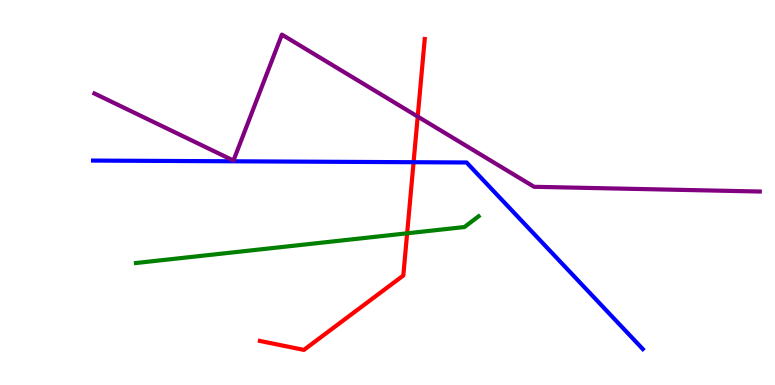[{'lines': ['blue', 'red'], 'intersections': [{'x': 5.34, 'y': 5.79}]}, {'lines': ['green', 'red'], 'intersections': [{'x': 5.25, 'y': 3.94}]}, {'lines': ['purple', 'red'], 'intersections': [{'x': 5.39, 'y': 6.97}]}, {'lines': ['blue', 'green'], 'intersections': []}, {'lines': ['blue', 'purple'], 'intersections': []}, {'lines': ['green', 'purple'], 'intersections': []}]